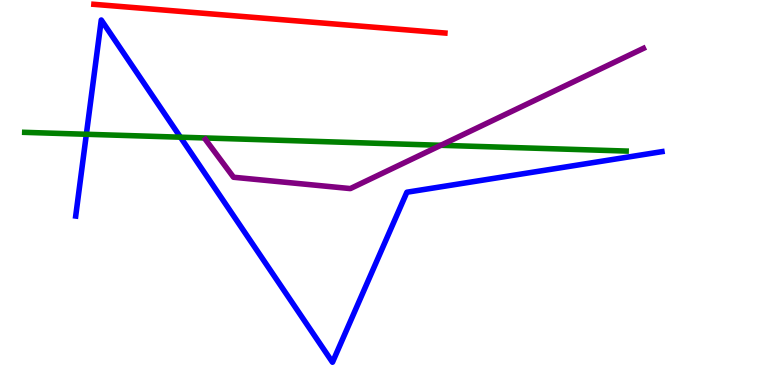[{'lines': ['blue', 'red'], 'intersections': []}, {'lines': ['green', 'red'], 'intersections': []}, {'lines': ['purple', 'red'], 'intersections': []}, {'lines': ['blue', 'green'], 'intersections': [{'x': 1.11, 'y': 6.51}, {'x': 2.33, 'y': 6.44}]}, {'lines': ['blue', 'purple'], 'intersections': []}, {'lines': ['green', 'purple'], 'intersections': [{'x': 5.69, 'y': 6.23}]}]